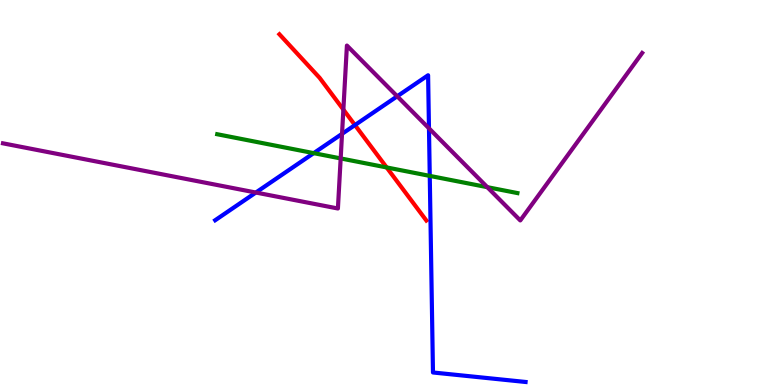[{'lines': ['blue', 'red'], 'intersections': [{'x': 4.58, 'y': 6.75}]}, {'lines': ['green', 'red'], 'intersections': [{'x': 4.99, 'y': 5.65}]}, {'lines': ['purple', 'red'], 'intersections': [{'x': 4.43, 'y': 7.15}]}, {'lines': ['blue', 'green'], 'intersections': [{'x': 4.05, 'y': 6.02}, {'x': 5.55, 'y': 5.43}]}, {'lines': ['blue', 'purple'], 'intersections': [{'x': 3.3, 'y': 5.0}, {'x': 4.41, 'y': 6.52}, {'x': 5.13, 'y': 7.5}, {'x': 5.54, 'y': 6.67}]}, {'lines': ['green', 'purple'], 'intersections': [{'x': 4.4, 'y': 5.89}, {'x': 6.29, 'y': 5.14}]}]